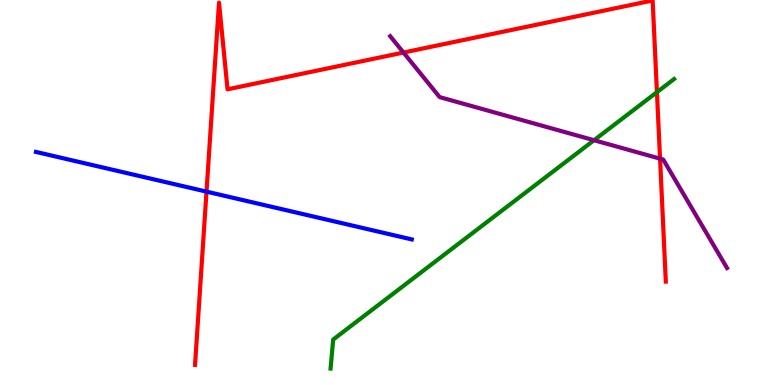[{'lines': ['blue', 'red'], 'intersections': [{'x': 2.66, 'y': 5.02}]}, {'lines': ['green', 'red'], 'intersections': [{'x': 8.48, 'y': 7.61}]}, {'lines': ['purple', 'red'], 'intersections': [{'x': 5.21, 'y': 8.64}, {'x': 8.52, 'y': 5.88}]}, {'lines': ['blue', 'green'], 'intersections': []}, {'lines': ['blue', 'purple'], 'intersections': []}, {'lines': ['green', 'purple'], 'intersections': [{'x': 7.67, 'y': 6.36}]}]